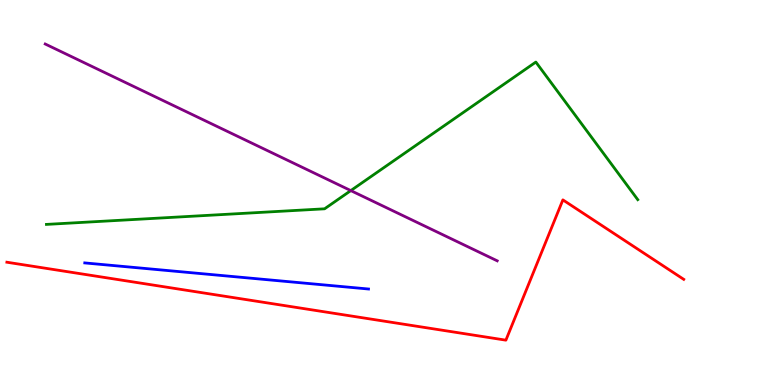[{'lines': ['blue', 'red'], 'intersections': []}, {'lines': ['green', 'red'], 'intersections': []}, {'lines': ['purple', 'red'], 'intersections': []}, {'lines': ['blue', 'green'], 'intersections': []}, {'lines': ['blue', 'purple'], 'intersections': []}, {'lines': ['green', 'purple'], 'intersections': [{'x': 4.53, 'y': 5.05}]}]